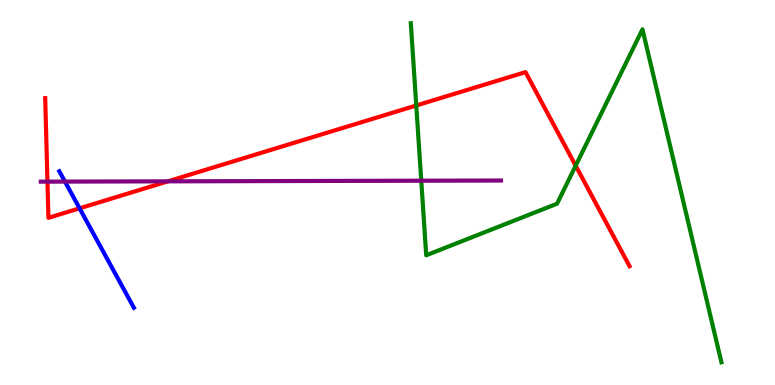[{'lines': ['blue', 'red'], 'intersections': [{'x': 1.03, 'y': 4.59}]}, {'lines': ['green', 'red'], 'intersections': [{'x': 5.37, 'y': 7.26}, {'x': 7.43, 'y': 5.7}]}, {'lines': ['purple', 'red'], 'intersections': [{'x': 0.612, 'y': 5.28}, {'x': 2.17, 'y': 5.29}]}, {'lines': ['blue', 'green'], 'intersections': []}, {'lines': ['blue', 'purple'], 'intersections': [{'x': 0.838, 'y': 5.28}]}, {'lines': ['green', 'purple'], 'intersections': [{'x': 5.44, 'y': 5.31}]}]